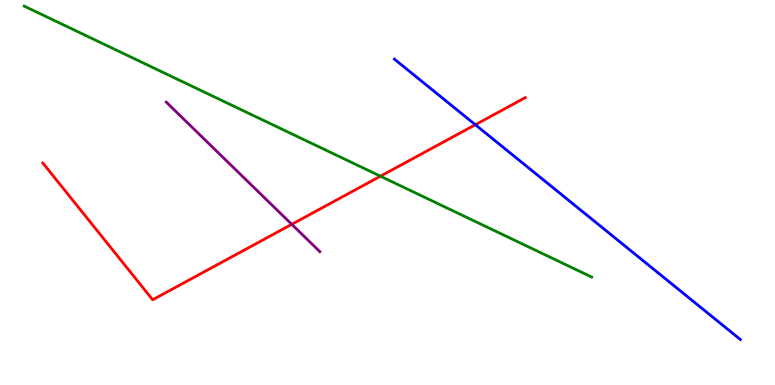[{'lines': ['blue', 'red'], 'intersections': [{'x': 6.13, 'y': 6.76}]}, {'lines': ['green', 'red'], 'intersections': [{'x': 4.91, 'y': 5.42}]}, {'lines': ['purple', 'red'], 'intersections': [{'x': 3.76, 'y': 4.17}]}, {'lines': ['blue', 'green'], 'intersections': []}, {'lines': ['blue', 'purple'], 'intersections': []}, {'lines': ['green', 'purple'], 'intersections': []}]